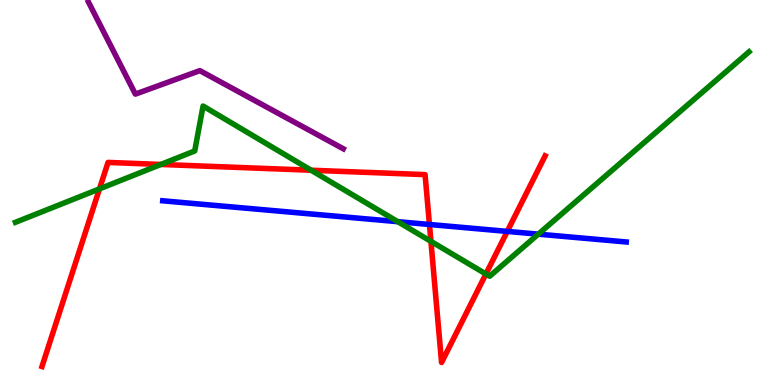[{'lines': ['blue', 'red'], 'intersections': [{'x': 5.54, 'y': 4.17}, {'x': 6.55, 'y': 3.99}]}, {'lines': ['green', 'red'], 'intersections': [{'x': 1.28, 'y': 5.09}, {'x': 2.08, 'y': 5.73}, {'x': 4.01, 'y': 5.58}, {'x': 5.56, 'y': 3.73}, {'x': 6.27, 'y': 2.88}]}, {'lines': ['purple', 'red'], 'intersections': []}, {'lines': ['blue', 'green'], 'intersections': [{'x': 5.13, 'y': 4.24}, {'x': 6.95, 'y': 3.92}]}, {'lines': ['blue', 'purple'], 'intersections': []}, {'lines': ['green', 'purple'], 'intersections': []}]